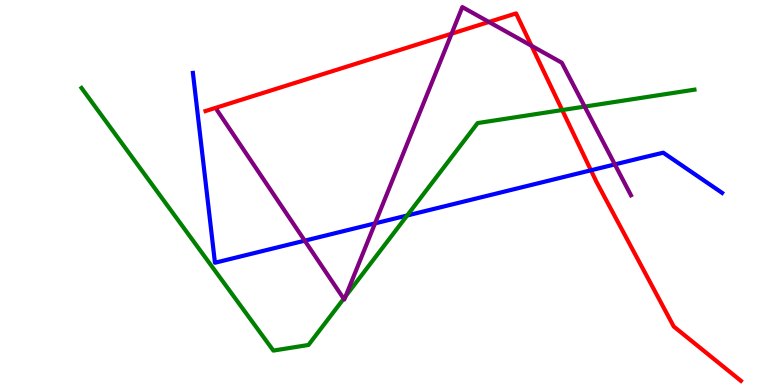[{'lines': ['blue', 'red'], 'intersections': [{'x': 7.63, 'y': 5.58}]}, {'lines': ['green', 'red'], 'intersections': [{'x': 7.25, 'y': 7.14}]}, {'lines': ['purple', 'red'], 'intersections': [{'x': 5.83, 'y': 9.12}, {'x': 6.31, 'y': 9.43}, {'x': 6.86, 'y': 8.81}]}, {'lines': ['blue', 'green'], 'intersections': [{'x': 5.25, 'y': 4.4}]}, {'lines': ['blue', 'purple'], 'intersections': [{'x': 3.93, 'y': 3.75}, {'x': 4.84, 'y': 4.2}, {'x': 7.93, 'y': 5.73}]}, {'lines': ['green', 'purple'], 'intersections': [{'x': 4.44, 'y': 2.24}, {'x': 4.46, 'y': 2.31}, {'x': 7.54, 'y': 7.23}]}]